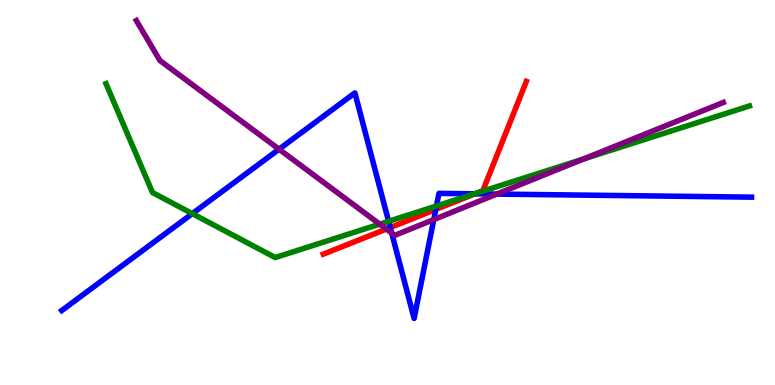[{'lines': ['blue', 'red'], 'intersections': [{'x': 5.04, 'y': 4.09}, {'x': 5.62, 'y': 4.56}, {'x': 6.13, 'y': 4.97}]}, {'lines': ['green', 'red'], 'intersections': [{'x': 6.15, 'y': 4.98}]}, {'lines': ['purple', 'red'], 'intersections': [{'x': 4.99, 'y': 4.05}]}, {'lines': ['blue', 'green'], 'intersections': [{'x': 2.48, 'y': 4.45}, {'x': 5.01, 'y': 4.25}, {'x': 5.63, 'y': 4.65}, {'x': 6.12, 'y': 4.97}]}, {'lines': ['blue', 'purple'], 'intersections': [{'x': 3.6, 'y': 6.12}, {'x': 5.05, 'y': 3.95}, {'x': 5.6, 'y': 4.3}, {'x': 6.41, 'y': 4.96}]}, {'lines': ['green', 'purple'], 'intersections': [{'x': 4.9, 'y': 4.18}, {'x': 7.53, 'y': 5.87}]}]